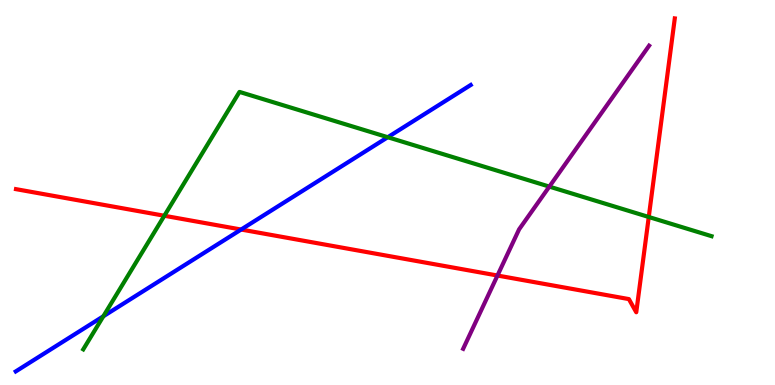[{'lines': ['blue', 'red'], 'intersections': [{'x': 3.11, 'y': 4.04}]}, {'lines': ['green', 'red'], 'intersections': [{'x': 2.12, 'y': 4.4}, {'x': 8.37, 'y': 4.36}]}, {'lines': ['purple', 'red'], 'intersections': [{'x': 6.42, 'y': 2.84}]}, {'lines': ['blue', 'green'], 'intersections': [{'x': 1.33, 'y': 1.79}, {'x': 5.0, 'y': 6.44}]}, {'lines': ['blue', 'purple'], 'intersections': []}, {'lines': ['green', 'purple'], 'intersections': [{'x': 7.09, 'y': 5.15}]}]